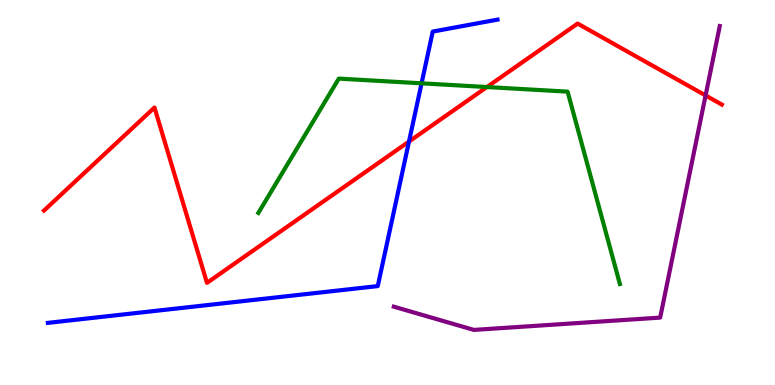[{'lines': ['blue', 'red'], 'intersections': [{'x': 5.28, 'y': 6.32}]}, {'lines': ['green', 'red'], 'intersections': [{'x': 6.28, 'y': 7.74}]}, {'lines': ['purple', 'red'], 'intersections': [{'x': 9.1, 'y': 7.52}]}, {'lines': ['blue', 'green'], 'intersections': [{'x': 5.44, 'y': 7.84}]}, {'lines': ['blue', 'purple'], 'intersections': []}, {'lines': ['green', 'purple'], 'intersections': []}]